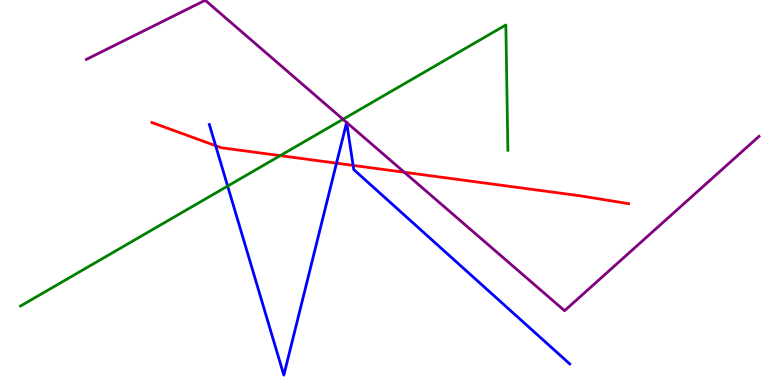[{'lines': ['blue', 'red'], 'intersections': [{'x': 2.78, 'y': 6.22}, {'x': 4.34, 'y': 5.76}, {'x': 4.56, 'y': 5.7}]}, {'lines': ['green', 'red'], 'intersections': [{'x': 3.62, 'y': 5.96}]}, {'lines': ['purple', 'red'], 'intersections': [{'x': 5.22, 'y': 5.53}]}, {'lines': ['blue', 'green'], 'intersections': [{'x': 2.94, 'y': 5.17}]}, {'lines': ['blue', 'purple'], 'intersections': []}, {'lines': ['green', 'purple'], 'intersections': [{'x': 4.43, 'y': 6.9}]}]